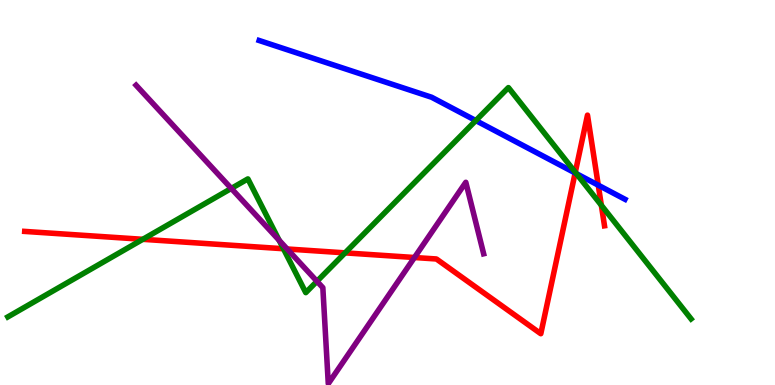[{'lines': ['blue', 'red'], 'intersections': [{'x': 7.42, 'y': 5.51}, {'x': 7.72, 'y': 5.19}]}, {'lines': ['green', 'red'], 'intersections': [{'x': 1.84, 'y': 3.78}, {'x': 3.66, 'y': 3.54}, {'x': 4.45, 'y': 3.43}, {'x': 7.42, 'y': 5.53}, {'x': 7.76, 'y': 4.67}]}, {'lines': ['purple', 'red'], 'intersections': [{'x': 3.71, 'y': 3.53}, {'x': 5.35, 'y': 3.31}]}, {'lines': ['blue', 'green'], 'intersections': [{'x': 6.14, 'y': 6.87}, {'x': 7.44, 'y': 5.49}]}, {'lines': ['blue', 'purple'], 'intersections': []}, {'lines': ['green', 'purple'], 'intersections': [{'x': 2.98, 'y': 5.11}, {'x': 3.6, 'y': 3.76}, {'x': 4.09, 'y': 2.69}]}]